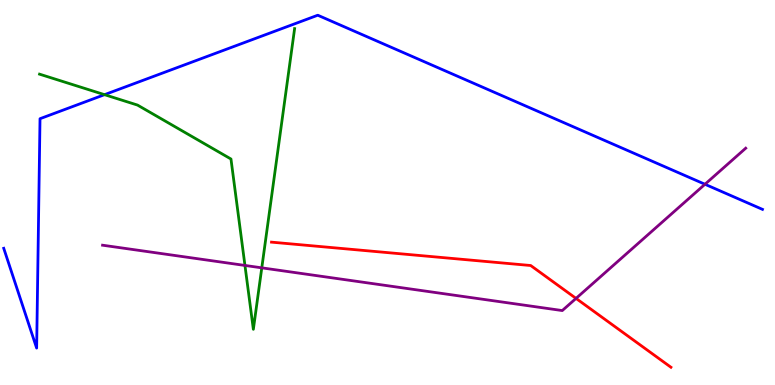[{'lines': ['blue', 'red'], 'intersections': []}, {'lines': ['green', 'red'], 'intersections': []}, {'lines': ['purple', 'red'], 'intersections': [{'x': 7.43, 'y': 2.25}]}, {'lines': ['blue', 'green'], 'intersections': [{'x': 1.35, 'y': 7.54}]}, {'lines': ['blue', 'purple'], 'intersections': [{'x': 9.1, 'y': 5.21}]}, {'lines': ['green', 'purple'], 'intersections': [{'x': 3.16, 'y': 3.11}, {'x': 3.38, 'y': 3.04}]}]